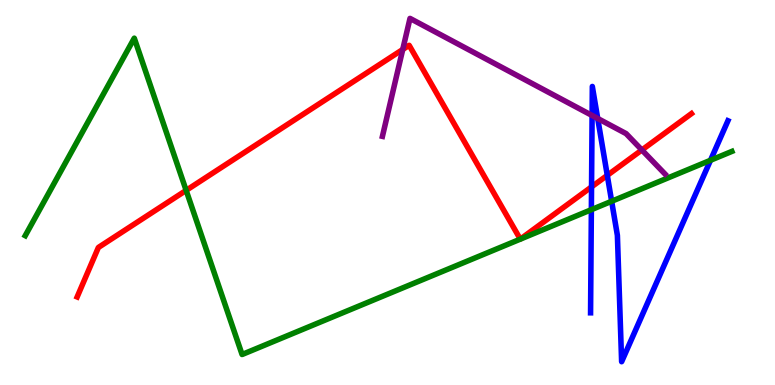[{'lines': ['blue', 'red'], 'intersections': [{'x': 7.63, 'y': 5.15}, {'x': 7.84, 'y': 5.45}]}, {'lines': ['green', 'red'], 'intersections': [{'x': 2.4, 'y': 5.06}]}, {'lines': ['purple', 'red'], 'intersections': [{'x': 5.2, 'y': 8.71}, {'x': 8.28, 'y': 6.1}]}, {'lines': ['blue', 'green'], 'intersections': [{'x': 7.63, 'y': 4.55}, {'x': 7.89, 'y': 4.77}, {'x': 9.17, 'y': 5.84}]}, {'lines': ['blue', 'purple'], 'intersections': [{'x': 7.64, 'y': 7.0}, {'x': 7.71, 'y': 6.92}]}, {'lines': ['green', 'purple'], 'intersections': []}]